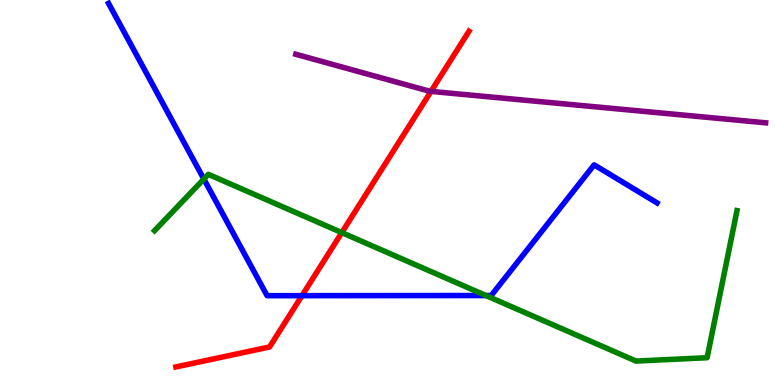[{'lines': ['blue', 'red'], 'intersections': [{'x': 3.9, 'y': 2.32}]}, {'lines': ['green', 'red'], 'intersections': [{'x': 4.41, 'y': 3.96}]}, {'lines': ['purple', 'red'], 'intersections': [{'x': 5.56, 'y': 7.63}]}, {'lines': ['blue', 'green'], 'intersections': [{'x': 2.63, 'y': 5.35}, {'x': 6.27, 'y': 2.32}]}, {'lines': ['blue', 'purple'], 'intersections': []}, {'lines': ['green', 'purple'], 'intersections': []}]